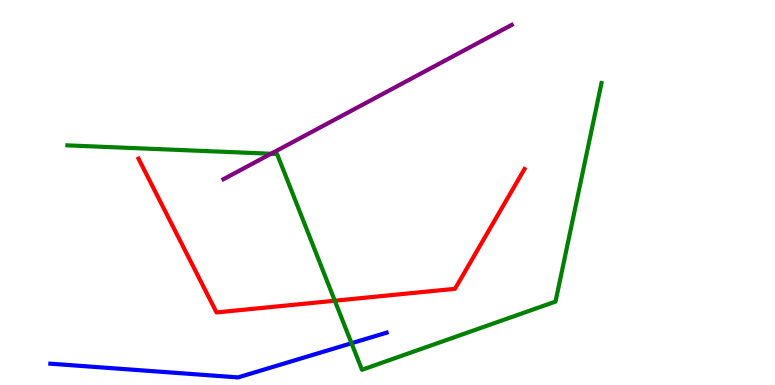[{'lines': ['blue', 'red'], 'intersections': []}, {'lines': ['green', 'red'], 'intersections': [{'x': 4.32, 'y': 2.19}]}, {'lines': ['purple', 'red'], 'intersections': []}, {'lines': ['blue', 'green'], 'intersections': [{'x': 4.54, 'y': 1.08}]}, {'lines': ['blue', 'purple'], 'intersections': []}, {'lines': ['green', 'purple'], 'intersections': [{'x': 3.5, 'y': 6.01}]}]